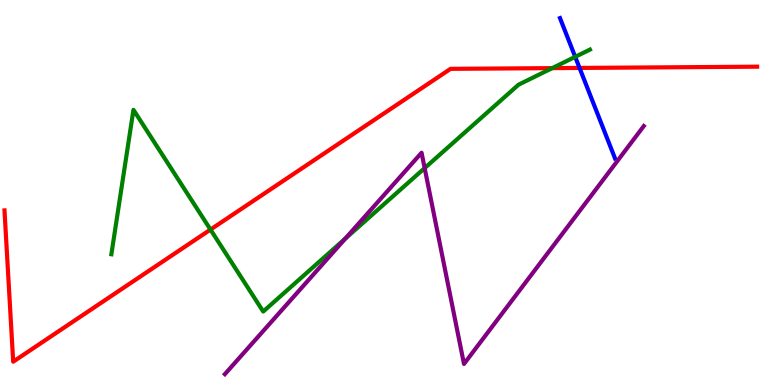[{'lines': ['blue', 'red'], 'intersections': [{'x': 7.48, 'y': 8.24}]}, {'lines': ['green', 'red'], 'intersections': [{'x': 2.72, 'y': 4.04}, {'x': 7.13, 'y': 8.23}]}, {'lines': ['purple', 'red'], 'intersections': []}, {'lines': ['blue', 'green'], 'intersections': [{'x': 7.42, 'y': 8.52}]}, {'lines': ['blue', 'purple'], 'intersections': []}, {'lines': ['green', 'purple'], 'intersections': [{'x': 4.46, 'y': 3.8}, {'x': 5.48, 'y': 5.63}]}]